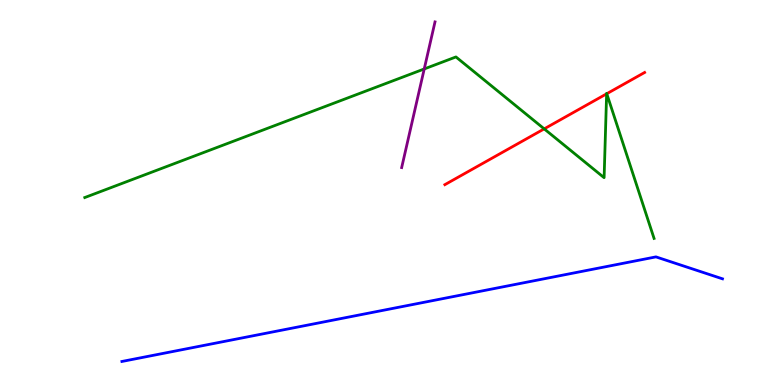[{'lines': ['blue', 'red'], 'intersections': []}, {'lines': ['green', 'red'], 'intersections': [{'x': 7.02, 'y': 6.65}, {'x': 7.83, 'y': 7.56}, {'x': 7.83, 'y': 7.57}]}, {'lines': ['purple', 'red'], 'intersections': []}, {'lines': ['blue', 'green'], 'intersections': []}, {'lines': ['blue', 'purple'], 'intersections': []}, {'lines': ['green', 'purple'], 'intersections': [{'x': 5.47, 'y': 8.21}]}]